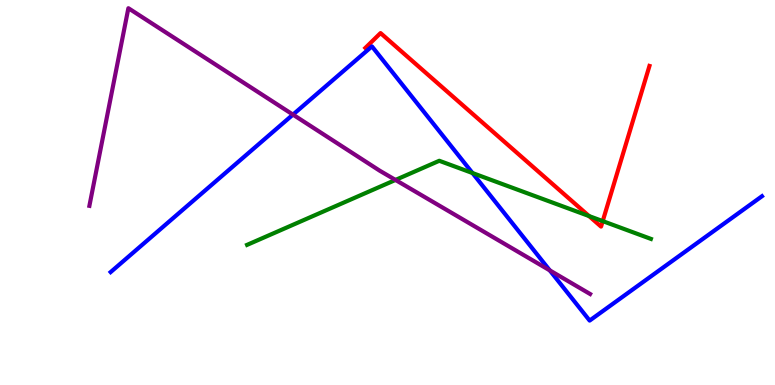[{'lines': ['blue', 'red'], 'intersections': []}, {'lines': ['green', 'red'], 'intersections': [{'x': 7.6, 'y': 4.39}, {'x': 7.78, 'y': 4.26}]}, {'lines': ['purple', 'red'], 'intersections': []}, {'lines': ['blue', 'green'], 'intersections': [{'x': 6.1, 'y': 5.51}]}, {'lines': ['blue', 'purple'], 'intersections': [{'x': 3.78, 'y': 7.02}, {'x': 7.09, 'y': 2.98}]}, {'lines': ['green', 'purple'], 'intersections': [{'x': 5.1, 'y': 5.33}]}]